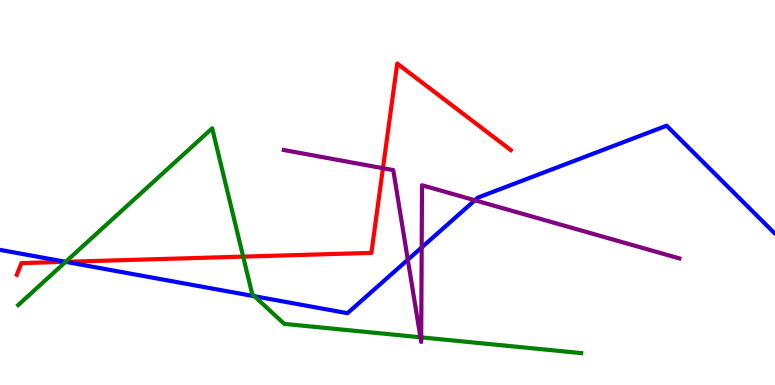[{'lines': ['blue', 'red'], 'intersections': [{'x': 0.846, 'y': 3.2}]}, {'lines': ['green', 'red'], 'intersections': [{'x': 0.847, 'y': 3.2}, {'x': 3.14, 'y': 3.33}]}, {'lines': ['purple', 'red'], 'intersections': [{'x': 4.94, 'y': 5.63}]}, {'lines': ['blue', 'green'], 'intersections': [{'x': 0.847, 'y': 3.2}, {'x': 3.28, 'y': 2.31}]}, {'lines': ['blue', 'purple'], 'intersections': [{'x': 5.26, 'y': 3.25}, {'x': 5.44, 'y': 3.57}, {'x': 6.13, 'y': 4.8}]}, {'lines': ['green', 'purple'], 'intersections': [{'x': 5.42, 'y': 1.24}, {'x': 5.44, 'y': 1.24}]}]